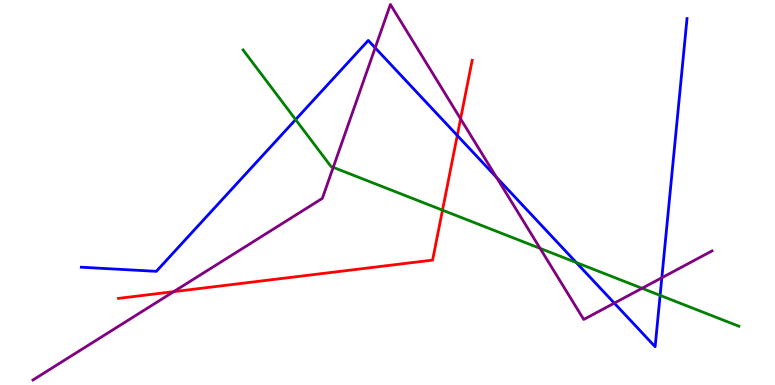[{'lines': ['blue', 'red'], 'intersections': [{'x': 5.9, 'y': 6.48}]}, {'lines': ['green', 'red'], 'intersections': [{'x': 5.71, 'y': 4.54}]}, {'lines': ['purple', 'red'], 'intersections': [{'x': 2.24, 'y': 2.42}, {'x': 5.94, 'y': 6.91}]}, {'lines': ['blue', 'green'], 'intersections': [{'x': 3.81, 'y': 6.89}, {'x': 7.44, 'y': 3.18}, {'x': 8.52, 'y': 2.33}]}, {'lines': ['blue', 'purple'], 'intersections': [{'x': 4.84, 'y': 8.76}, {'x': 6.41, 'y': 5.39}, {'x': 7.93, 'y': 2.13}, {'x': 8.54, 'y': 2.79}]}, {'lines': ['green', 'purple'], 'intersections': [{'x': 4.3, 'y': 5.65}, {'x': 6.97, 'y': 3.55}, {'x': 8.28, 'y': 2.51}]}]